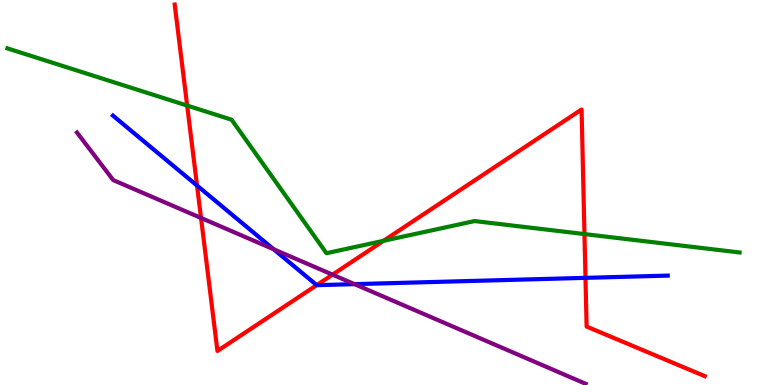[{'lines': ['blue', 'red'], 'intersections': [{'x': 2.54, 'y': 5.18}, {'x': 4.09, 'y': 2.59}, {'x': 7.55, 'y': 2.78}]}, {'lines': ['green', 'red'], 'intersections': [{'x': 2.41, 'y': 7.26}, {'x': 4.95, 'y': 3.74}, {'x': 7.54, 'y': 3.92}]}, {'lines': ['purple', 'red'], 'intersections': [{'x': 2.59, 'y': 4.34}, {'x': 4.29, 'y': 2.87}]}, {'lines': ['blue', 'green'], 'intersections': []}, {'lines': ['blue', 'purple'], 'intersections': [{'x': 3.53, 'y': 3.53}, {'x': 4.57, 'y': 2.62}]}, {'lines': ['green', 'purple'], 'intersections': []}]